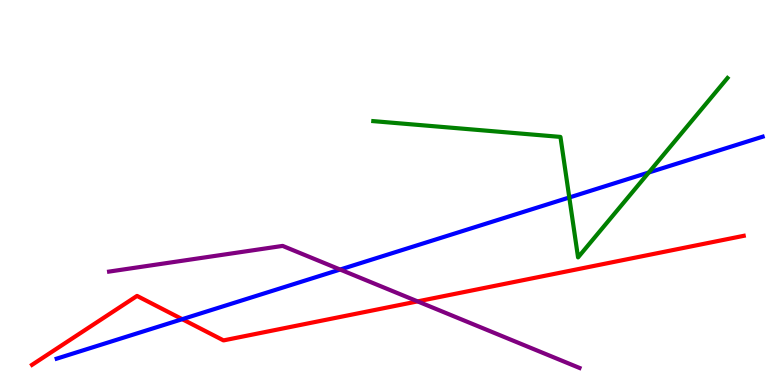[{'lines': ['blue', 'red'], 'intersections': [{'x': 2.35, 'y': 1.71}]}, {'lines': ['green', 'red'], 'intersections': []}, {'lines': ['purple', 'red'], 'intersections': [{'x': 5.39, 'y': 2.17}]}, {'lines': ['blue', 'green'], 'intersections': [{'x': 7.35, 'y': 4.87}, {'x': 8.37, 'y': 5.52}]}, {'lines': ['blue', 'purple'], 'intersections': [{'x': 4.39, 'y': 3.0}]}, {'lines': ['green', 'purple'], 'intersections': []}]